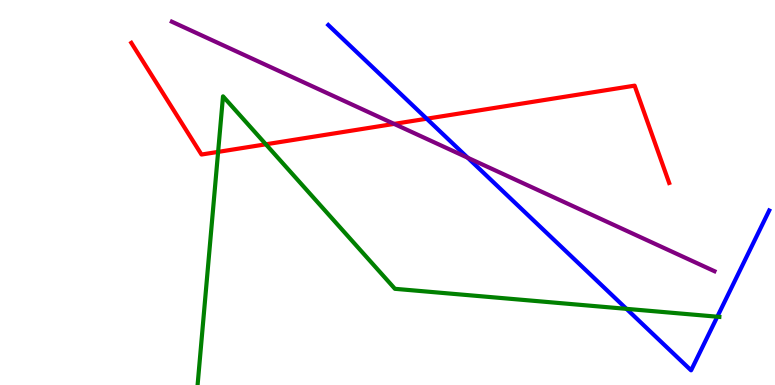[{'lines': ['blue', 'red'], 'intersections': [{'x': 5.51, 'y': 6.92}]}, {'lines': ['green', 'red'], 'intersections': [{'x': 2.81, 'y': 6.05}, {'x': 3.43, 'y': 6.25}]}, {'lines': ['purple', 'red'], 'intersections': [{'x': 5.09, 'y': 6.78}]}, {'lines': ['blue', 'green'], 'intersections': [{'x': 8.08, 'y': 1.98}, {'x': 9.26, 'y': 1.77}]}, {'lines': ['blue', 'purple'], 'intersections': [{'x': 6.03, 'y': 5.9}]}, {'lines': ['green', 'purple'], 'intersections': []}]